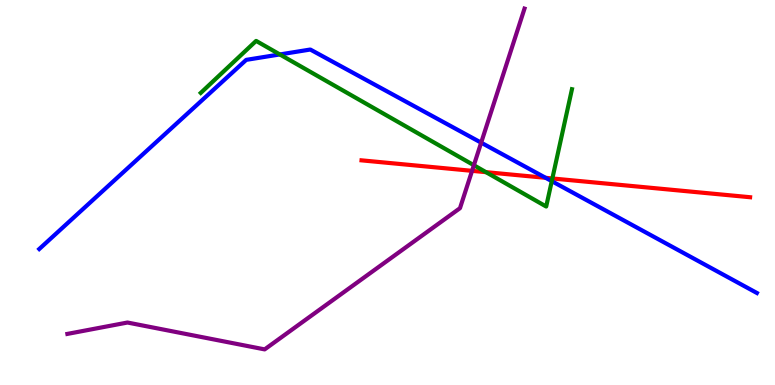[{'lines': ['blue', 'red'], 'intersections': [{'x': 7.04, 'y': 5.38}]}, {'lines': ['green', 'red'], 'intersections': [{'x': 6.27, 'y': 5.53}, {'x': 7.13, 'y': 5.36}]}, {'lines': ['purple', 'red'], 'intersections': [{'x': 6.09, 'y': 5.56}]}, {'lines': ['blue', 'green'], 'intersections': [{'x': 3.61, 'y': 8.59}, {'x': 7.12, 'y': 5.29}]}, {'lines': ['blue', 'purple'], 'intersections': [{'x': 6.21, 'y': 6.29}]}, {'lines': ['green', 'purple'], 'intersections': [{'x': 6.11, 'y': 5.71}]}]